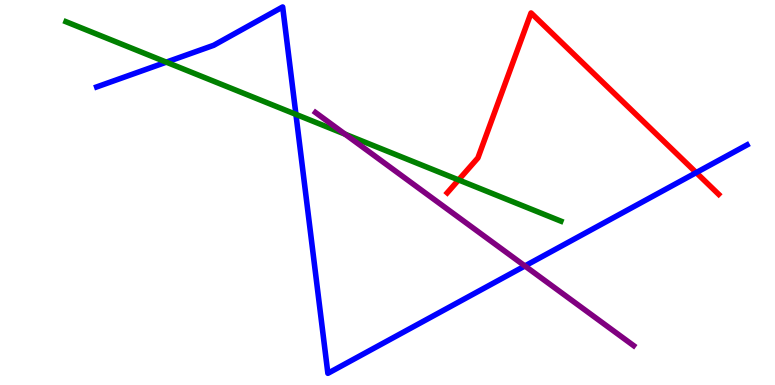[{'lines': ['blue', 'red'], 'intersections': [{'x': 8.98, 'y': 5.52}]}, {'lines': ['green', 'red'], 'intersections': [{'x': 5.92, 'y': 5.33}]}, {'lines': ['purple', 'red'], 'intersections': []}, {'lines': ['blue', 'green'], 'intersections': [{'x': 2.15, 'y': 8.39}, {'x': 3.82, 'y': 7.03}]}, {'lines': ['blue', 'purple'], 'intersections': [{'x': 6.77, 'y': 3.09}]}, {'lines': ['green', 'purple'], 'intersections': [{'x': 4.45, 'y': 6.52}]}]